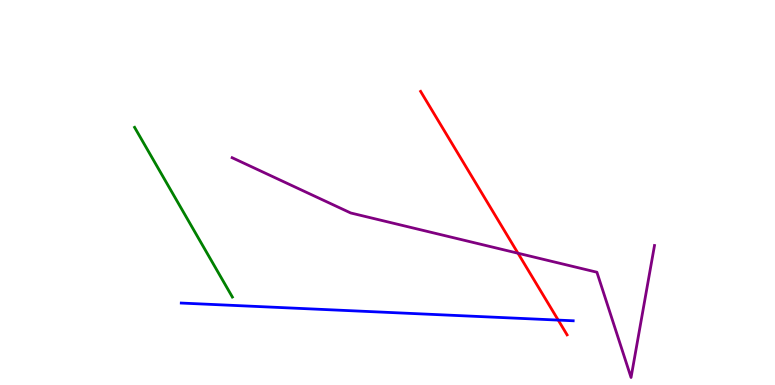[{'lines': ['blue', 'red'], 'intersections': [{'x': 7.2, 'y': 1.69}]}, {'lines': ['green', 'red'], 'intersections': []}, {'lines': ['purple', 'red'], 'intersections': [{'x': 6.68, 'y': 3.42}]}, {'lines': ['blue', 'green'], 'intersections': []}, {'lines': ['blue', 'purple'], 'intersections': []}, {'lines': ['green', 'purple'], 'intersections': []}]